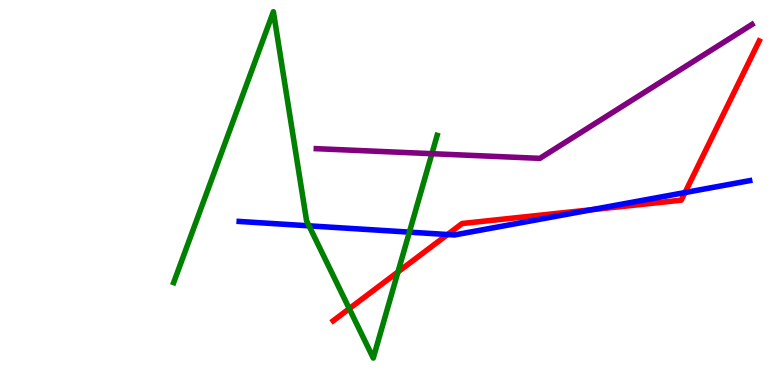[{'lines': ['blue', 'red'], 'intersections': [{'x': 5.77, 'y': 3.91}, {'x': 7.63, 'y': 4.55}, {'x': 8.84, 'y': 5.0}]}, {'lines': ['green', 'red'], 'intersections': [{'x': 4.51, 'y': 1.98}, {'x': 5.14, 'y': 2.94}]}, {'lines': ['purple', 'red'], 'intersections': []}, {'lines': ['blue', 'green'], 'intersections': [{'x': 3.99, 'y': 4.13}, {'x': 5.28, 'y': 3.97}]}, {'lines': ['blue', 'purple'], 'intersections': []}, {'lines': ['green', 'purple'], 'intersections': [{'x': 5.57, 'y': 6.01}]}]